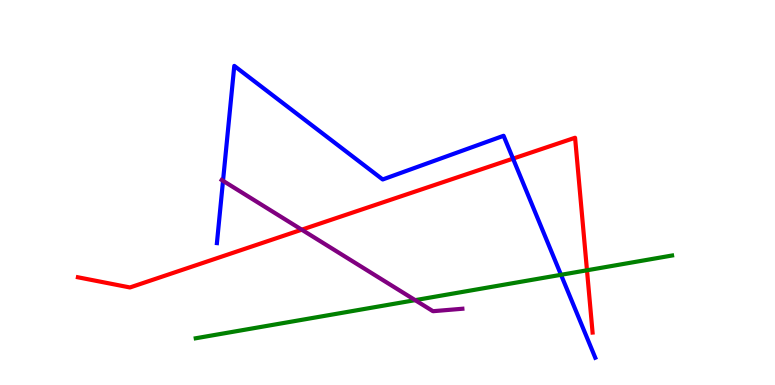[{'lines': ['blue', 'red'], 'intersections': [{'x': 6.62, 'y': 5.88}]}, {'lines': ['green', 'red'], 'intersections': [{'x': 7.57, 'y': 2.98}]}, {'lines': ['purple', 'red'], 'intersections': [{'x': 3.89, 'y': 4.03}]}, {'lines': ['blue', 'green'], 'intersections': [{'x': 7.24, 'y': 2.86}]}, {'lines': ['blue', 'purple'], 'intersections': [{'x': 2.88, 'y': 5.3}]}, {'lines': ['green', 'purple'], 'intersections': [{'x': 5.36, 'y': 2.2}]}]